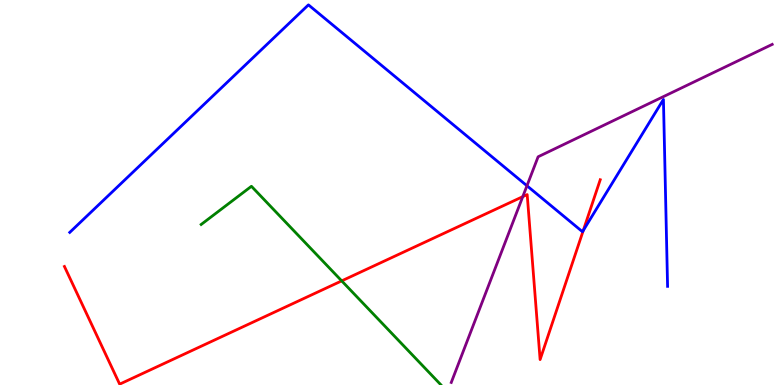[{'lines': ['blue', 'red'], 'intersections': [{'x': 7.53, 'y': 4.01}]}, {'lines': ['green', 'red'], 'intersections': [{'x': 4.41, 'y': 2.7}]}, {'lines': ['purple', 'red'], 'intersections': [{'x': 6.75, 'y': 4.89}]}, {'lines': ['blue', 'green'], 'intersections': []}, {'lines': ['blue', 'purple'], 'intersections': [{'x': 6.8, 'y': 5.18}]}, {'lines': ['green', 'purple'], 'intersections': []}]